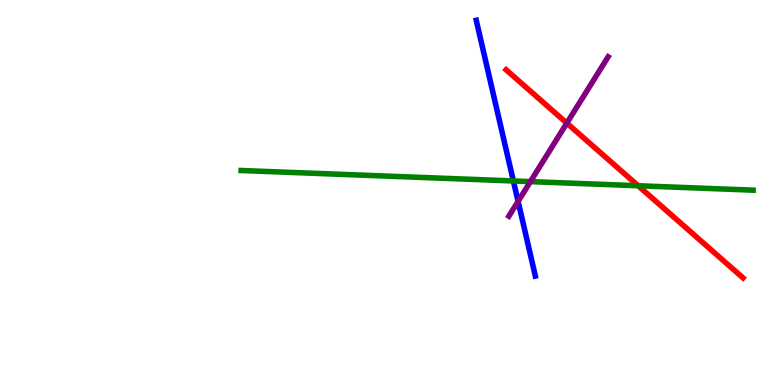[{'lines': ['blue', 'red'], 'intersections': []}, {'lines': ['green', 'red'], 'intersections': [{'x': 8.23, 'y': 5.18}]}, {'lines': ['purple', 'red'], 'intersections': [{'x': 7.31, 'y': 6.8}]}, {'lines': ['blue', 'green'], 'intersections': [{'x': 6.62, 'y': 5.3}]}, {'lines': ['blue', 'purple'], 'intersections': [{'x': 6.69, 'y': 4.77}]}, {'lines': ['green', 'purple'], 'intersections': [{'x': 6.84, 'y': 5.28}]}]